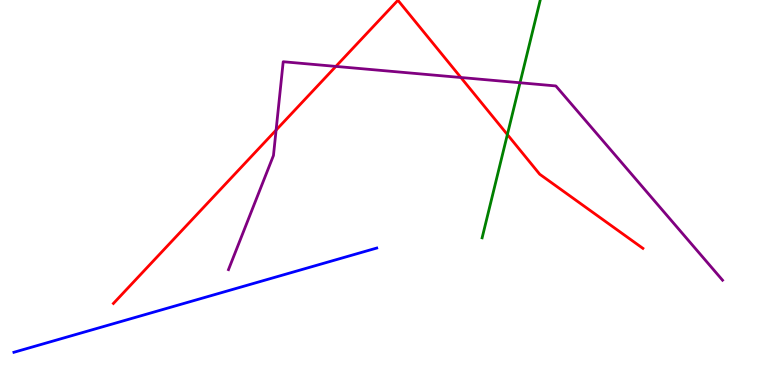[{'lines': ['blue', 'red'], 'intersections': []}, {'lines': ['green', 'red'], 'intersections': [{'x': 6.55, 'y': 6.51}]}, {'lines': ['purple', 'red'], 'intersections': [{'x': 3.56, 'y': 6.62}, {'x': 4.33, 'y': 8.28}, {'x': 5.95, 'y': 7.99}]}, {'lines': ['blue', 'green'], 'intersections': []}, {'lines': ['blue', 'purple'], 'intersections': []}, {'lines': ['green', 'purple'], 'intersections': [{'x': 6.71, 'y': 7.85}]}]